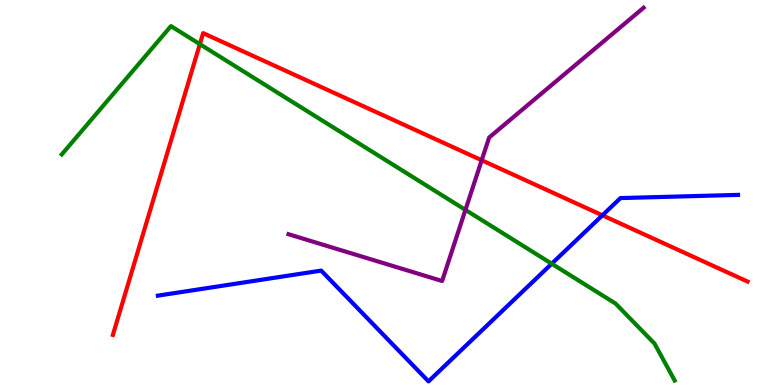[{'lines': ['blue', 'red'], 'intersections': [{'x': 7.77, 'y': 4.41}]}, {'lines': ['green', 'red'], 'intersections': [{'x': 2.58, 'y': 8.85}]}, {'lines': ['purple', 'red'], 'intersections': [{'x': 6.22, 'y': 5.84}]}, {'lines': ['blue', 'green'], 'intersections': [{'x': 7.12, 'y': 3.15}]}, {'lines': ['blue', 'purple'], 'intersections': []}, {'lines': ['green', 'purple'], 'intersections': [{'x': 6.01, 'y': 4.55}]}]